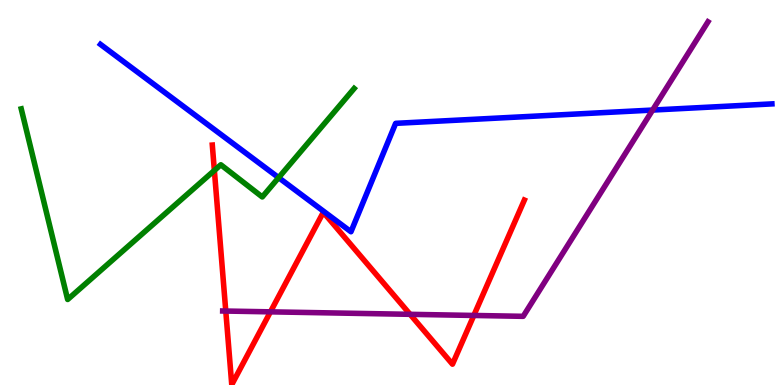[{'lines': ['blue', 'red'], 'intersections': []}, {'lines': ['green', 'red'], 'intersections': [{'x': 2.77, 'y': 5.57}]}, {'lines': ['purple', 'red'], 'intersections': [{'x': 2.91, 'y': 1.92}, {'x': 3.49, 'y': 1.9}, {'x': 5.29, 'y': 1.84}, {'x': 6.11, 'y': 1.81}]}, {'lines': ['blue', 'green'], 'intersections': [{'x': 3.6, 'y': 5.39}]}, {'lines': ['blue', 'purple'], 'intersections': [{'x': 8.42, 'y': 7.14}]}, {'lines': ['green', 'purple'], 'intersections': []}]